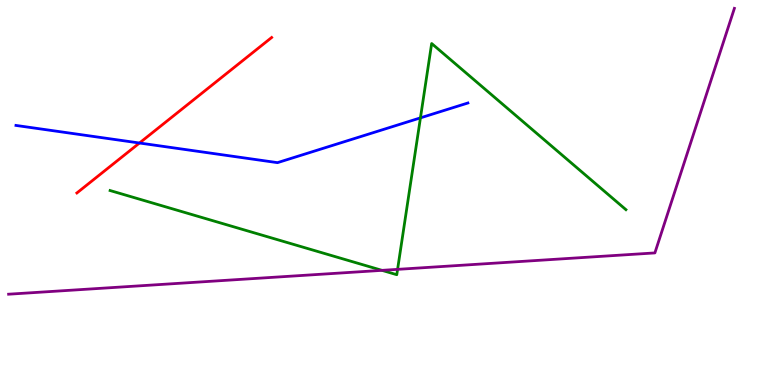[{'lines': ['blue', 'red'], 'intersections': [{'x': 1.8, 'y': 6.29}]}, {'lines': ['green', 'red'], 'intersections': []}, {'lines': ['purple', 'red'], 'intersections': []}, {'lines': ['blue', 'green'], 'intersections': [{'x': 5.43, 'y': 6.94}]}, {'lines': ['blue', 'purple'], 'intersections': []}, {'lines': ['green', 'purple'], 'intersections': [{'x': 4.93, 'y': 2.98}, {'x': 5.13, 'y': 3.0}]}]